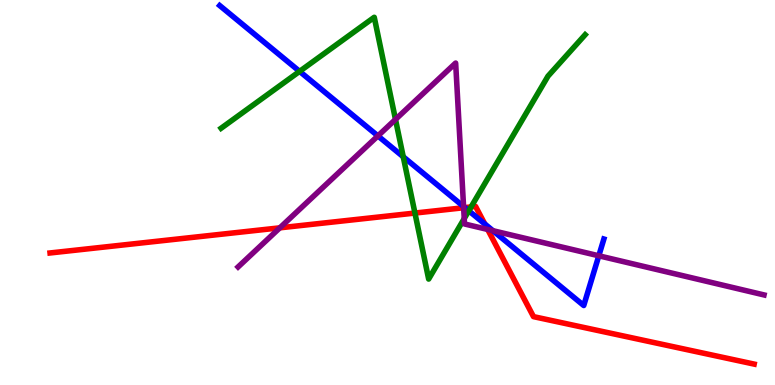[{'lines': ['blue', 'red'], 'intersections': [{'x': 6.0, 'y': 4.61}, {'x': 6.26, 'y': 4.18}]}, {'lines': ['green', 'red'], 'intersections': [{'x': 5.35, 'y': 4.47}, {'x': 6.08, 'y': 4.63}]}, {'lines': ['purple', 'red'], 'intersections': [{'x': 3.61, 'y': 4.08}, {'x': 5.98, 'y': 4.6}, {'x': 6.29, 'y': 4.04}]}, {'lines': ['blue', 'green'], 'intersections': [{'x': 3.87, 'y': 8.15}, {'x': 5.2, 'y': 5.93}, {'x': 6.05, 'y': 4.52}]}, {'lines': ['blue', 'purple'], 'intersections': [{'x': 4.88, 'y': 6.47}, {'x': 5.98, 'y': 4.64}, {'x': 6.36, 'y': 4.01}, {'x': 7.73, 'y': 3.36}]}, {'lines': ['green', 'purple'], 'intersections': [{'x': 5.1, 'y': 6.9}, {'x': 5.99, 'y': 4.32}]}]